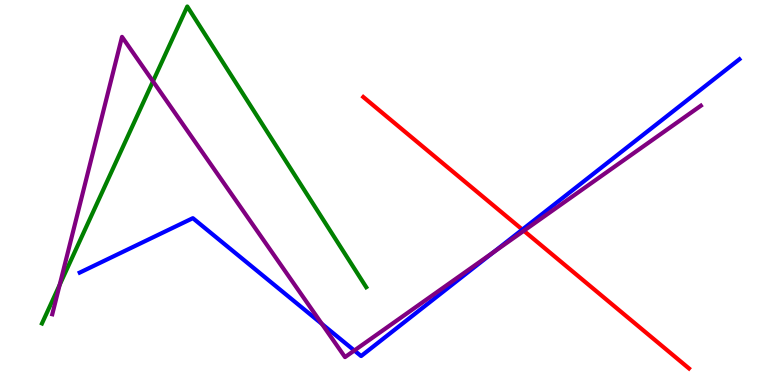[{'lines': ['blue', 'red'], 'intersections': [{'x': 6.74, 'y': 4.04}]}, {'lines': ['green', 'red'], 'intersections': []}, {'lines': ['purple', 'red'], 'intersections': [{'x': 6.76, 'y': 4.01}]}, {'lines': ['blue', 'green'], 'intersections': []}, {'lines': ['blue', 'purple'], 'intersections': [{'x': 4.15, 'y': 1.59}, {'x': 4.57, 'y': 0.896}, {'x': 6.37, 'y': 3.45}]}, {'lines': ['green', 'purple'], 'intersections': [{'x': 0.77, 'y': 2.6}, {'x': 1.97, 'y': 7.89}]}]